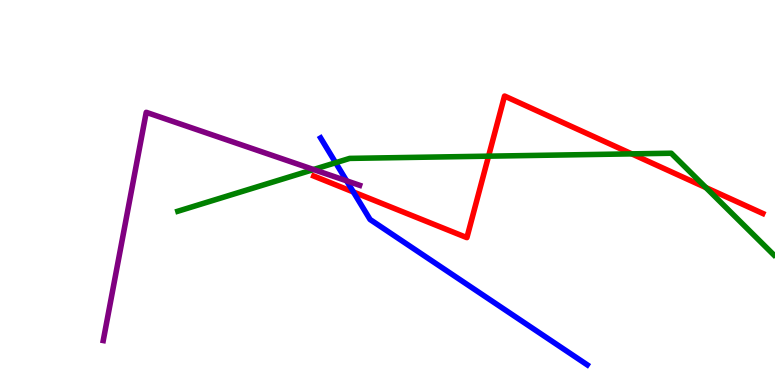[{'lines': ['blue', 'red'], 'intersections': [{'x': 4.56, 'y': 5.01}]}, {'lines': ['green', 'red'], 'intersections': [{'x': 6.3, 'y': 5.94}, {'x': 8.15, 'y': 6.0}, {'x': 9.11, 'y': 5.13}]}, {'lines': ['purple', 'red'], 'intersections': []}, {'lines': ['blue', 'green'], 'intersections': [{'x': 4.33, 'y': 5.77}]}, {'lines': ['blue', 'purple'], 'intersections': [{'x': 4.47, 'y': 5.3}]}, {'lines': ['green', 'purple'], 'intersections': [{'x': 4.05, 'y': 5.6}]}]